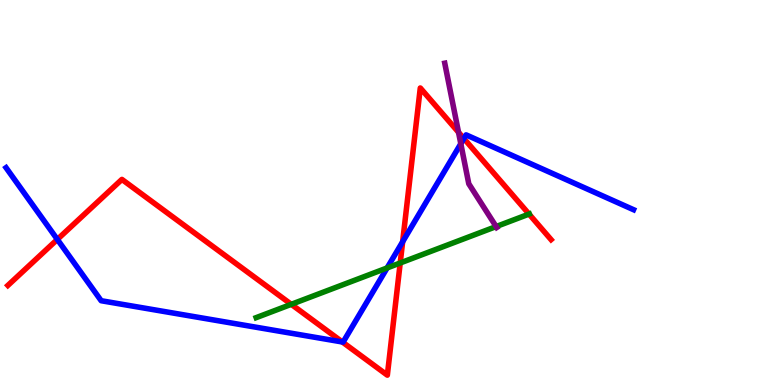[{'lines': ['blue', 'red'], 'intersections': [{'x': 0.74, 'y': 3.78}, {'x': 4.42, 'y': 1.12}, {'x': 5.2, 'y': 3.72}, {'x': 5.99, 'y': 6.4}]}, {'lines': ['green', 'red'], 'intersections': [{'x': 3.76, 'y': 2.1}, {'x': 5.16, 'y': 3.17}, {'x': 6.83, 'y': 4.44}]}, {'lines': ['purple', 'red'], 'intersections': [{'x': 5.92, 'y': 6.56}]}, {'lines': ['blue', 'green'], 'intersections': [{'x': 4.99, 'y': 3.04}]}, {'lines': ['blue', 'purple'], 'intersections': [{'x': 5.95, 'y': 6.27}]}, {'lines': ['green', 'purple'], 'intersections': [{'x': 6.4, 'y': 4.12}]}]